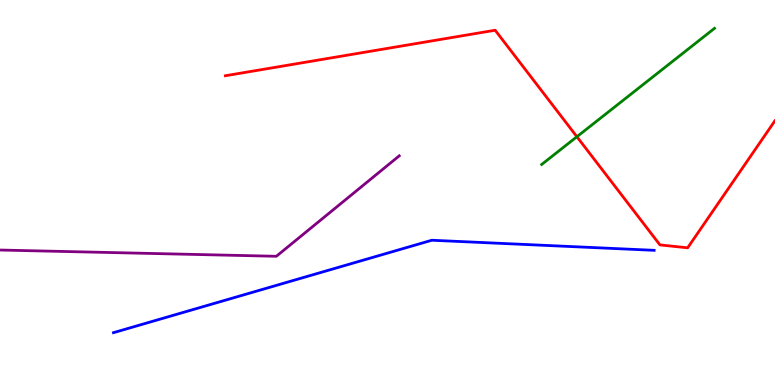[{'lines': ['blue', 'red'], 'intersections': []}, {'lines': ['green', 'red'], 'intersections': [{'x': 7.44, 'y': 6.45}]}, {'lines': ['purple', 'red'], 'intersections': []}, {'lines': ['blue', 'green'], 'intersections': []}, {'lines': ['blue', 'purple'], 'intersections': []}, {'lines': ['green', 'purple'], 'intersections': []}]